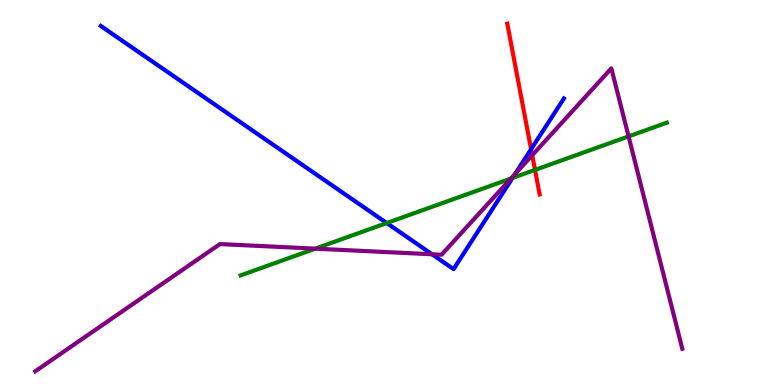[{'lines': ['blue', 'red'], 'intersections': [{'x': 6.85, 'y': 6.12}]}, {'lines': ['green', 'red'], 'intersections': [{'x': 6.9, 'y': 5.59}]}, {'lines': ['purple', 'red'], 'intersections': [{'x': 6.87, 'y': 5.97}]}, {'lines': ['blue', 'green'], 'intersections': [{'x': 4.99, 'y': 4.21}, {'x': 6.61, 'y': 5.38}]}, {'lines': ['blue', 'purple'], 'intersections': [{'x': 5.58, 'y': 3.4}, {'x': 6.64, 'y': 5.48}]}, {'lines': ['green', 'purple'], 'intersections': [{'x': 4.07, 'y': 3.54}, {'x': 6.59, 'y': 5.36}, {'x': 8.11, 'y': 6.46}]}]